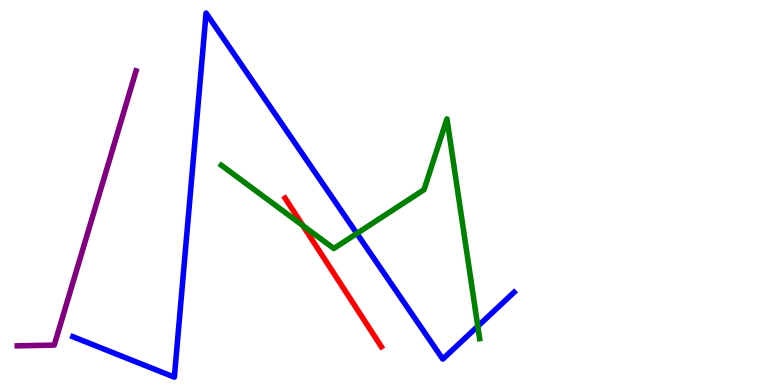[{'lines': ['blue', 'red'], 'intersections': []}, {'lines': ['green', 'red'], 'intersections': [{'x': 3.91, 'y': 4.14}]}, {'lines': ['purple', 'red'], 'intersections': []}, {'lines': ['blue', 'green'], 'intersections': [{'x': 4.6, 'y': 3.94}, {'x': 6.17, 'y': 1.53}]}, {'lines': ['blue', 'purple'], 'intersections': []}, {'lines': ['green', 'purple'], 'intersections': []}]